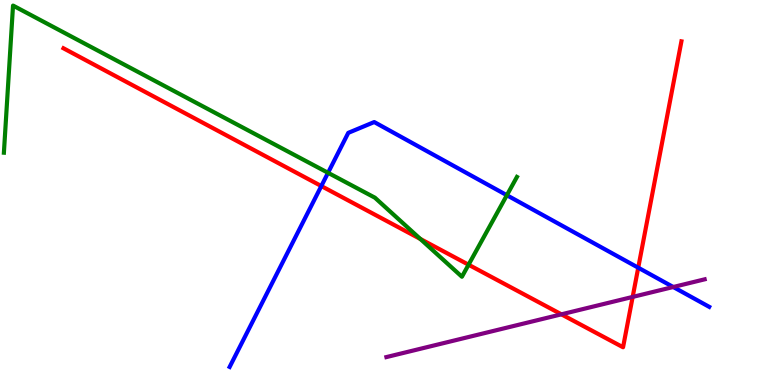[{'lines': ['blue', 'red'], 'intersections': [{'x': 4.15, 'y': 5.17}, {'x': 8.24, 'y': 3.05}]}, {'lines': ['green', 'red'], 'intersections': [{'x': 5.42, 'y': 3.79}, {'x': 6.05, 'y': 3.12}]}, {'lines': ['purple', 'red'], 'intersections': [{'x': 7.24, 'y': 1.84}, {'x': 8.16, 'y': 2.29}]}, {'lines': ['blue', 'green'], 'intersections': [{'x': 4.23, 'y': 5.51}, {'x': 6.54, 'y': 4.93}]}, {'lines': ['blue', 'purple'], 'intersections': [{'x': 8.69, 'y': 2.55}]}, {'lines': ['green', 'purple'], 'intersections': []}]